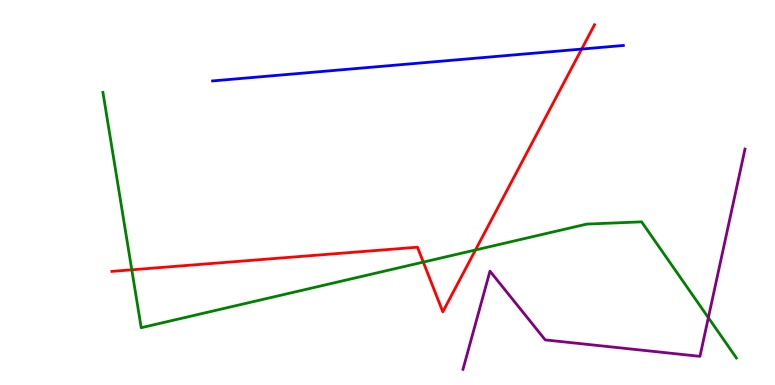[{'lines': ['blue', 'red'], 'intersections': [{'x': 7.51, 'y': 8.73}]}, {'lines': ['green', 'red'], 'intersections': [{'x': 1.7, 'y': 2.99}, {'x': 5.46, 'y': 3.19}, {'x': 6.14, 'y': 3.51}]}, {'lines': ['purple', 'red'], 'intersections': []}, {'lines': ['blue', 'green'], 'intersections': []}, {'lines': ['blue', 'purple'], 'intersections': []}, {'lines': ['green', 'purple'], 'intersections': [{'x': 9.14, 'y': 1.75}]}]